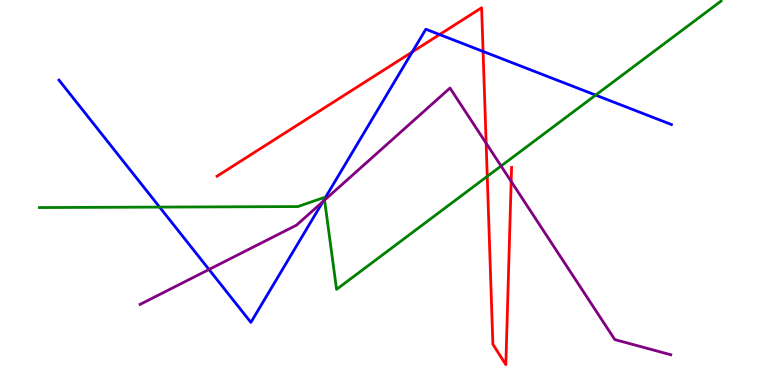[{'lines': ['blue', 'red'], 'intersections': [{'x': 5.32, 'y': 8.65}, {'x': 5.67, 'y': 9.1}, {'x': 6.23, 'y': 8.66}]}, {'lines': ['green', 'red'], 'intersections': [{'x': 6.29, 'y': 5.42}]}, {'lines': ['purple', 'red'], 'intersections': [{'x': 6.27, 'y': 6.28}, {'x': 6.6, 'y': 5.29}]}, {'lines': ['blue', 'green'], 'intersections': [{'x': 2.06, 'y': 4.62}, {'x': 4.19, 'y': 4.83}, {'x': 7.69, 'y': 7.53}]}, {'lines': ['blue', 'purple'], 'intersections': [{'x': 2.7, 'y': 3.0}, {'x': 4.17, 'y': 4.77}]}, {'lines': ['green', 'purple'], 'intersections': [{'x': 4.19, 'y': 4.8}, {'x': 6.47, 'y': 5.69}]}]